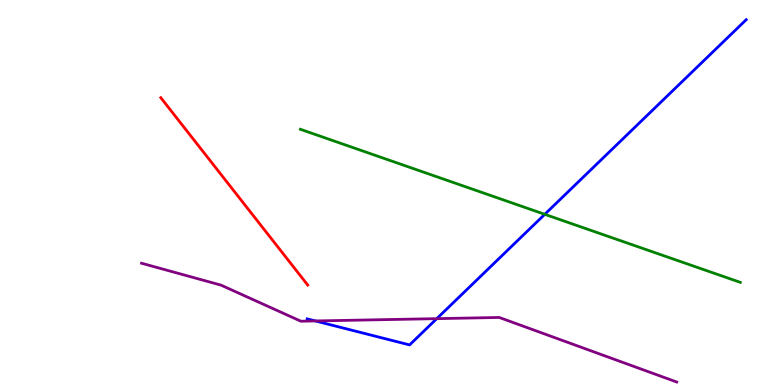[{'lines': ['blue', 'red'], 'intersections': []}, {'lines': ['green', 'red'], 'intersections': []}, {'lines': ['purple', 'red'], 'intersections': []}, {'lines': ['blue', 'green'], 'intersections': [{'x': 7.03, 'y': 4.43}]}, {'lines': ['blue', 'purple'], 'intersections': [{'x': 4.07, 'y': 1.66}, {'x': 5.64, 'y': 1.72}]}, {'lines': ['green', 'purple'], 'intersections': []}]